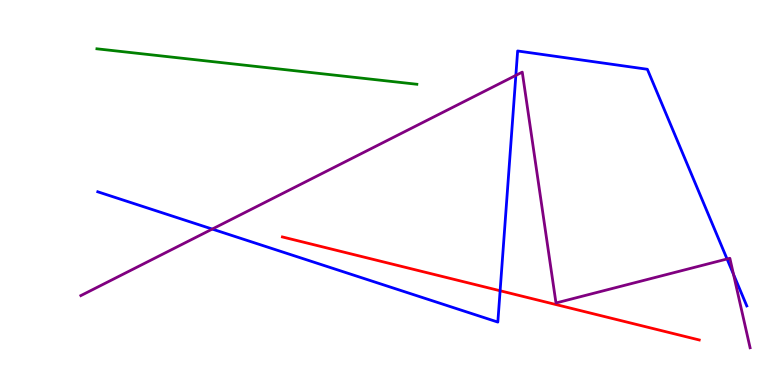[{'lines': ['blue', 'red'], 'intersections': [{'x': 6.45, 'y': 2.45}]}, {'lines': ['green', 'red'], 'intersections': []}, {'lines': ['purple', 'red'], 'intersections': []}, {'lines': ['blue', 'green'], 'intersections': []}, {'lines': ['blue', 'purple'], 'intersections': [{'x': 2.74, 'y': 4.05}, {'x': 6.66, 'y': 8.04}, {'x': 9.38, 'y': 3.27}, {'x': 9.46, 'y': 2.88}]}, {'lines': ['green', 'purple'], 'intersections': []}]